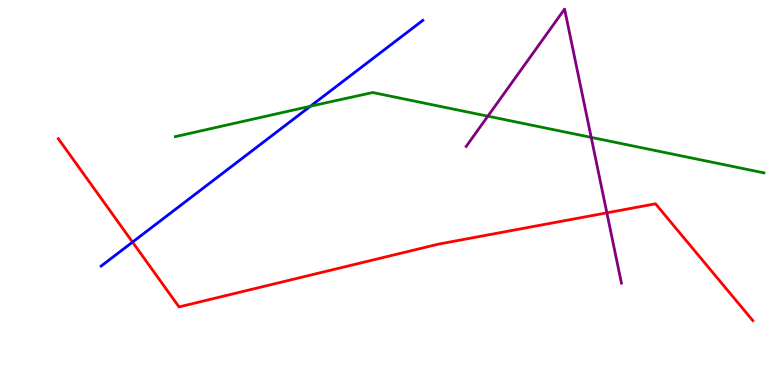[{'lines': ['blue', 'red'], 'intersections': [{'x': 1.71, 'y': 3.71}]}, {'lines': ['green', 'red'], 'intersections': []}, {'lines': ['purple', 'red'], 'intersections': [{'x': 7.83, 'y': 4.47}]}, {'lines': ['blue', 'green'], 'intersections': [{'x': 4.01, 'y': 7.24}]}, {'lines': ['blue', 'purple'], 'intersections': []}, {'lines': ['green', 'purple'], 'intersections': [{'x': 6.29, 'y': 6.98}, {'x': 7.63, 'y': 6.43}]}]